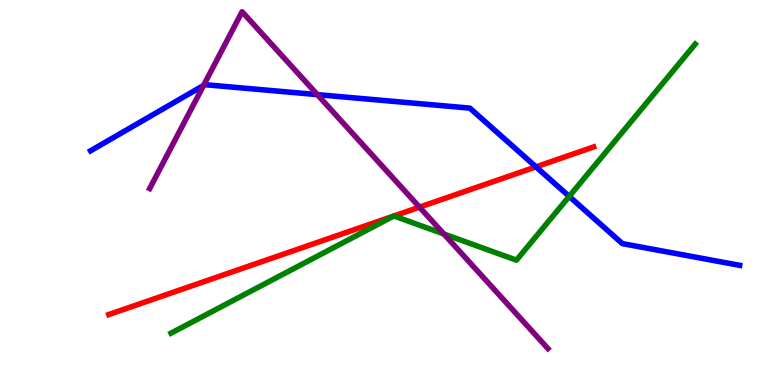[{'lines': ['blue', 'red'], 'intersections': [{'x': 6.92, 'y': 5.67}]}, {'lines': ['green', 'red'], 'intersections': [{'x': 5.08, 'y': 4.39}, {'x': 5.08, 'y': 4.39}]}, {'lines': ['purple', 'red'], 'intersections': [{'x': 5.41, 'y': 4.62}]}, {'lines': ['blue', 'green'], 'intersections': [{'x': 7.34, 'y': 4.9}]}, {'lines': ['blue', 'purple'], 'intersections': [{'x': 2.63, 'y': 7.78}, {'x': 4.09, 'y': 7.54}]}, {'lines': ['green', 'purple'], 'intersections': [{'x': 5.73, 'y': 3.92}]}]